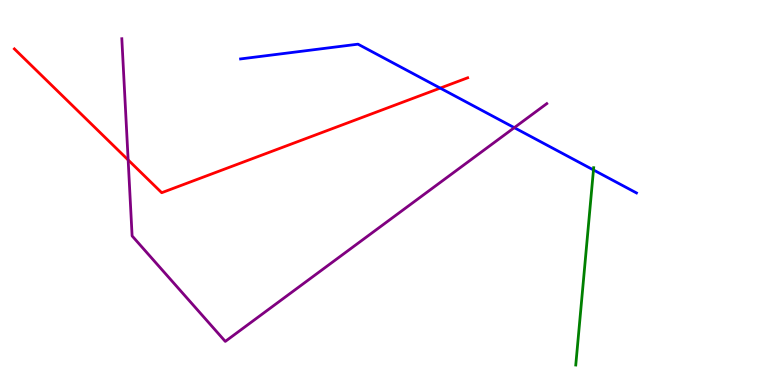[{'lines': ['blue', 'red'], 'intersections': [{'x': 5.68, 'y': 7.71}]}, {'lines': ['green', 'red'], 'intersections': []}, {'lines': ['purple', 'red'], 'intersections': [{'x': 1.65, 'y': 5.85}]}, {'lines': ['blue', 'green'], 'intersections': [{'x': 7.66, 'y': 5.59}]}, {'lines': ['blue', 'purple'], 'intersections': [{'x': 6.64, 'y': 6.68}]}, {'lines': ['green', 'purple'], 'intersections': []}]